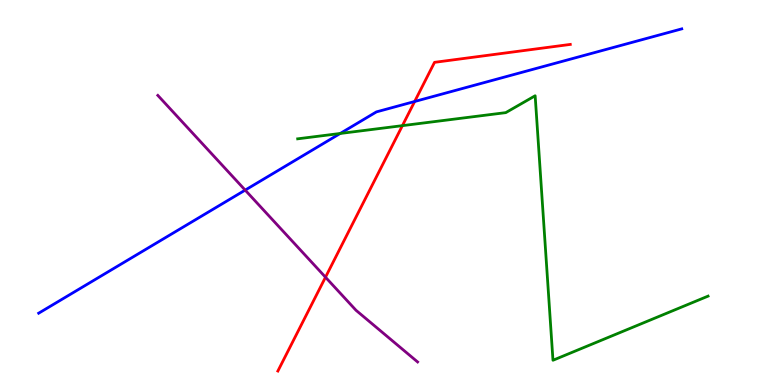[{'lines': ['blue', 'red'], 'intersections': [{'x': 5.35, 'y': 7.36}]}, {'lines': ['green', 'red'], 'intersections': [{'x': 5.19, 'y': 6.74}]}, {'lines': ['purple', 'red'], 'intersections': [{'x': 4.2, 'y': 2.8}]}, {'lines': ['blue', 'green'], 'intersections': [{'x': 4.39, 'y': 6.53}]}, {'lines': ['blue', 'purple'], 'intersections': [{'x': 3.16, 'y': 5.06}]}, {'lines': ['green', 'purple'], 'intersections': []}]